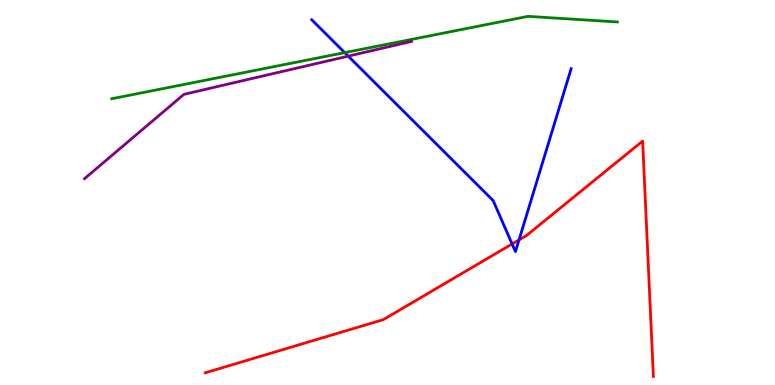[{'lines': ['blue', 'red'], 'intersections': [{'x': 6.61, 'y': 3.66}, {'x': 6.7, 'y': 3.77}]}, {'lines': ['green', 'red'], 'intersections': []}, {'lines': ['purple', 'red'], 'intersections': []}, {'lines': ['blue', 'green'], 'intersections': [{'x': 4.45, 'y': 8.63}]}, {'lines': ['blue', 'purple'], 'intersections': [{'x': 4.49, 'y': 8.54}]}, {'lines': ['green', 'purple'], 'intersections': []}]